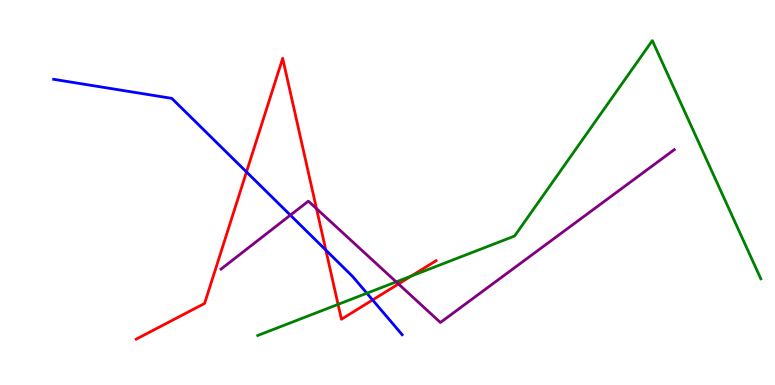[{'lines': ['blue', 'red'], 'intersections': [{'x': 3.18, 'y': 5.53}, {'x': 4.2, 'y': 3.5}, {'x': 4.81, 'y': 2.21}]}, {'lines': ['green', 'red'], 'intersections': [{'x': 4.36, 'y': 2.09}, {'x': 5.31, 'y': 2.83}]}, {'lines': ['purple', 'red'], 'intersections': [{'x': 4.08, 'y': 4.58}, {'x': 5.14, 'y': 2.62}]}, {'lines': ['blue', 'green'], 'intersections': [{'x': 4.73, 'y': 2.38}]}, {'lines': ['blue', 'purple'], 'intersections': [{'x': 3.75, 'y': 4.41}]}, {'lines': ['green', 'purple'], 'intersections': [{'x': 5.11, 'y': 2.68}]}]